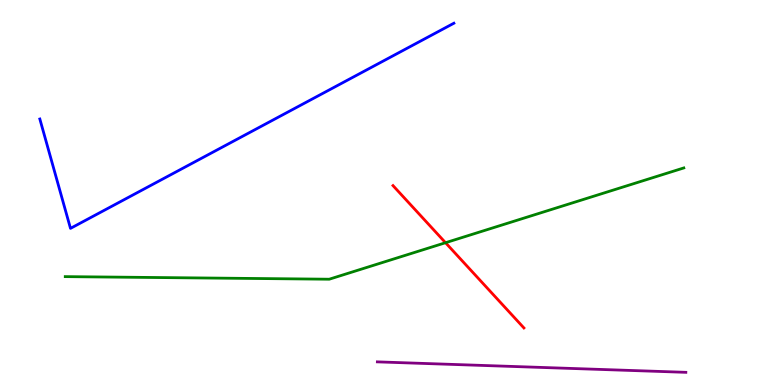[{'lines': ['blue', 'red'], 'intersections': []}, {'lines': ['green', 'red'], 'intersections': [{'x': 5.75, 'y': 3.7}]}, {'lines': ['purple', 'red'], 'intersections': []}, {'lines': ['blue', 'green'], 'intersections': []}, {'lines': ['blue', 'purple'], 'intersections': []}, {'lines': ['green', 'purple'], 'intersections': []}]